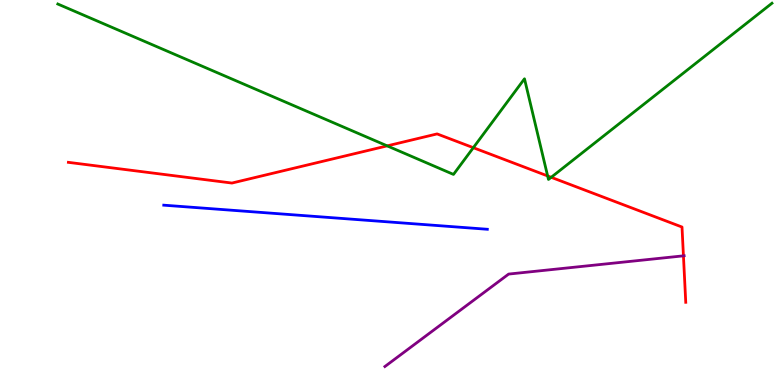[{'lines': ['blue', 'red'], 'intersections': []}, {'lines': ['green', 'red'], 'intersections': [{'x': 5.0, 'y': 6.21}, {'x': 6.11, 'y': 6.16}, {'x': 7.07, 'y': 5.43}, {'x': 7.11, 'y': 5.39}]}, {'lines': ['purple', 'red'], 'intersections': [{'x': 8.82, 'y': 3.35}]}, {'lines': ['blue', 'green'], 'intersections': []}, {'lines': ['blue', 'purple'], 'intersections': []}, {'lines': ['green', 'purple'], 'intersections': []}]